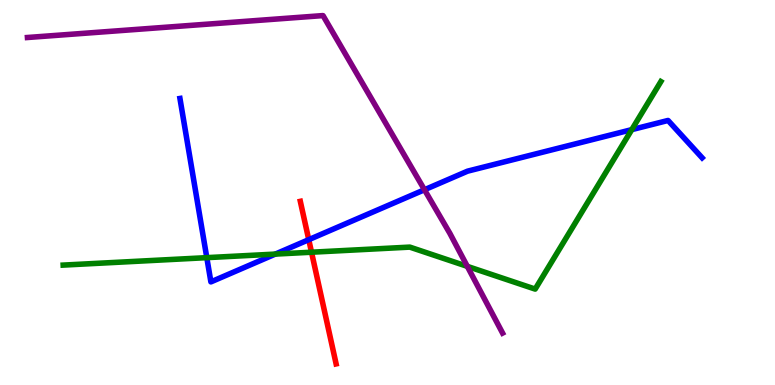[{'lines': ['blue', 'red'], 'intersections': [{'x': 3.98, 'y': 3.77}]}, {'lines': ['green', 'red'], 'intersections': [{'x': 4.02, 'y': 3.45}]}, {'lines': ['purple', 'red'], 'intersections': []}, {'lines': ['blue', 'green'], 'intersections': [{'x': 2.67, 'y': 3.31}, {'x': 3.55, 'y': 3.4}, {'x': 8.15, 'y': 6.63}]}, {'lines': ['blue', 'purple'], 'intersections': [{'x': 5.48, 'y': 5.07}]}, {'lines': ['green', 'purple'], 'intersections': [{'x': 6.03, 'y': 3.08}]}]